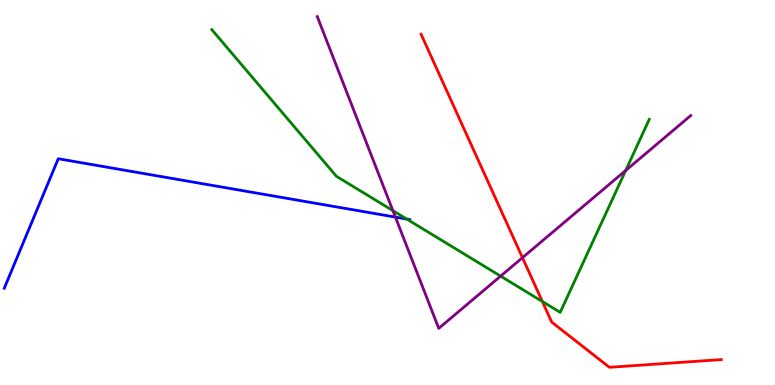[{'lines': ['blue', 'red'], 'intersections': []}, {'lines': ['green', 'red'], 'intersections': [{'x': 7.0, 'y': 2.17}]}, {'lines': ['purple', 'red'], 'intersections': [{'x': 6.74, 'y': 3.31}]}, {'lines': ['blue', 'green'], 'intersections': [{'x': 5.25, 'y': 4.31}]}, {'lines': ['blue', 'purple'], 'intersections': [{'x': 5.1, 'y': 4.36}]}, {'lines': ['green', 'purple'], 'intersections': [{'x': 5.07, 'y': 4.53}, {'x': 6.46, 'y': 2.83}, {'x': 8.07, 'y': 5.57}]}]